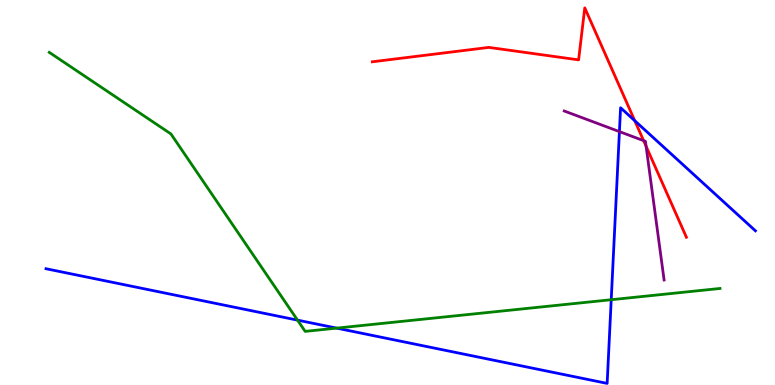[{'lines': ['blue', 'red'], 'intersections': [{'x': 8.19, 'y': 6.86}]}, {'lines': ['green', 'red'], 'intersections': []}, {'lines': ['purple', 'red'], 'intersections': [{'x': 8.3, 'y': 6.35}, {'x': 8.34, 'y': 6.2}]}, {'lines': ['blue', 'green'], 'intersections': [{'x': 3.84, 'y': 1.68}, {'x': 4.34, 'y': 1.48}, {'x': 7.89, 'y': 2.22}]}, {'lines': ['blue', 'purple'], 'intersections': [{'x': 7.99, 'y': 6.58}]}, {'lines': ['green', 'purple'], 'intersections': []}]